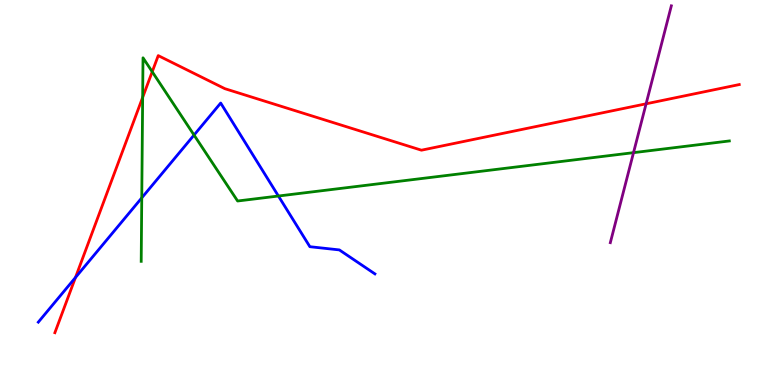[{'lines': ['blue', 'red'], 'intersections': [{'x': 0.974, 'y': 2.79}]}, {'lines': ['green', 'red'], 'intersections': [{'x': 1.84, 'y': 7.47}, {'x': 1.96, 'y': 8.14}]}, {'lines': ['purple', 'red'], 'intersections': [{'x': 8.34, 'y': 7.3}]}, {'lines': ['blue', 'green'], 'intersections': [{'x': 1.83, 'y': 4.86}, {'x': 2.5, 'y': 6.49}, {'x': 3.59, 'y': 4.91}]}, {'lines': ['blue', 'purple'], 'intersections': []}, {'lines': ['green', 'purple'], 'intersections': [{'x': 8.17, 'y': 6.03}]}]